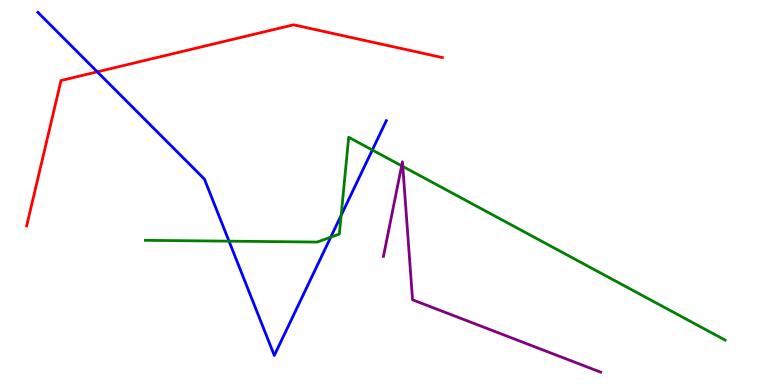[{'lines': ['blue', 'red'], 'intersections': [{'x': 1.26, 'y': 8.13}]}, {'lines': ['green', 'red'], 'intersections': []}, {'lines': ['purple', 'red'], 'intersections': []}, {'lines': ['blue', 'green'], 'intersections': [{'x': 2.96, 'y': 3.74}, {'x': 4.27, 'y': 3.84}, {'x': 4.4, 'y': 4.41}, {'x': 4.8, 'y': 6.1}]}, {'lines': ['blue', 'purple'], 'intersections': []}, {'lines': ['green', 'purple'], 'intersections': [{'x': 5.18, 'y': 5.69}, {'x': 5.2, 'y': 5.68}]}]